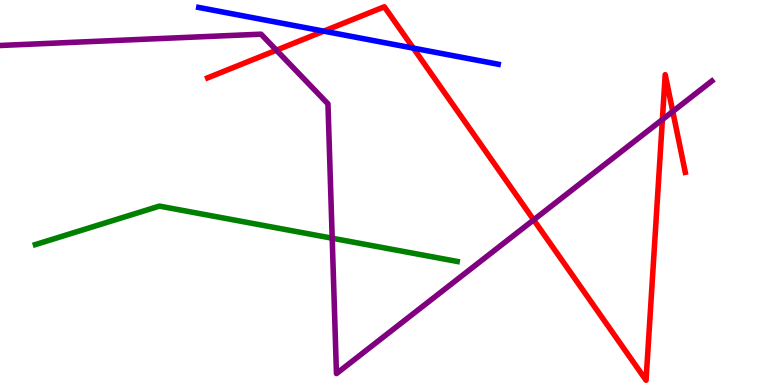[{'lines': ['blue', 'red'], 'intersections': [{'x': 4.18, 'y': 9.19}, {'x': 5.33, 'y': 8.75}]}, {'lines': ['green', 'red'], 'intersections': []}, {'lines': ['purple', 'red'], 'intersections': [{'x': 3.57, 'y': 8.7}, {'x': 6.89, 'y': 4.29}, {'x': 8.55, 'y': 6.89}, {'x': 8.68, 'y': 7.1}]}, {'lines': ['blue', 'green'], 'intersections': []}, {'lines': ['blue', 'purple'], 'intersections': []}, {'lines': ['green', 'purple'], 'intersections': [{'x': 4.29, 'y': 3.81}]}]